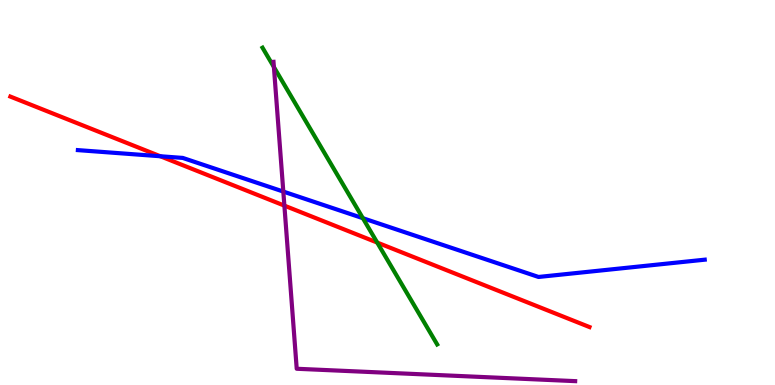[{'lines': ['blue', 'red'], 'intersections': [{'x': 2.07, 'y': 5.94}]}, {'lines': ['green', 'red'], 'intersections': [{'x': 4.87, 'y': 3.7}]}, {'lines': ['purple', 'red'], 'intersections': [{'x': 3.67, 'y': 4.66}]}, {'lines': ['blue', 'green'], 'intersections': [{'x': 4.68, 'y': 4.33}]}, {'lines': ['blue', 'purple'], 'intersections': [{'x': 3.66, 'y': 5.02}]}, {'lines': ['green', 'purple'], 'intersections': [{'x': 3.53, 'y': 8.26}]}]